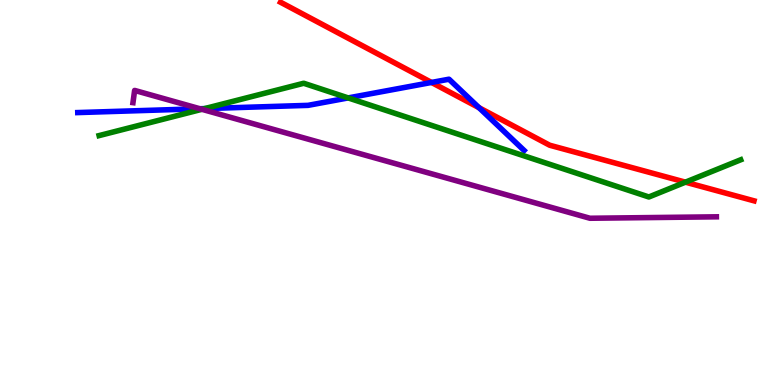[{'lines': ['blue', 'red'], 'intersections': [{'x': 5.57, 'y': 7.86}, {'x': 6.18, 'y': 7.2}]}, {'lines': ['green', 'red'], 'intersections': [{'x': 8.84, 'y': 5.27}]}, {'lines': ['purple', 'red'], 'intersections': []}, {'lines': ['blue', 'green'], 'intersections': [{'x': 2.64, 'y': 7.18}, {'x': 4.49, 'y': 7.46}]}, {'lines': ['blue', 'purple'], 'intersections': [{'x': 2.58, 'y': 7.18}]}, {'lines': ['green', 'purple'], 'intersections': [{'x': 2.61, 'y': 7.16}]}]